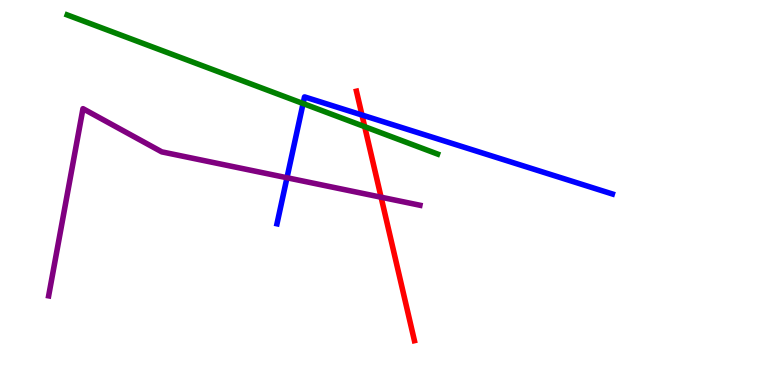[{'lines': ['blue', 'red'], 'intersections': [{'x': 4.67, 'y': 7.01}]}, {'lines': ['green', 'red'], 'intersections': [{'x': 4.71, 'y': 6.71}]}, {'lines': ['purple', 'red'], 'intersections': [{'x': 4.92, 'y': 4.88}]}, {'lines': ['blue', 'green'], 'intersections': [{'x': 3.91, 'y': 7.31}]}, {'lines': ['blue', 'purple'], 'intersections': [{'x': 3.7, 'y': 5.38}]}, {'lines': ['green', 'purple'], 'intersections': []}]